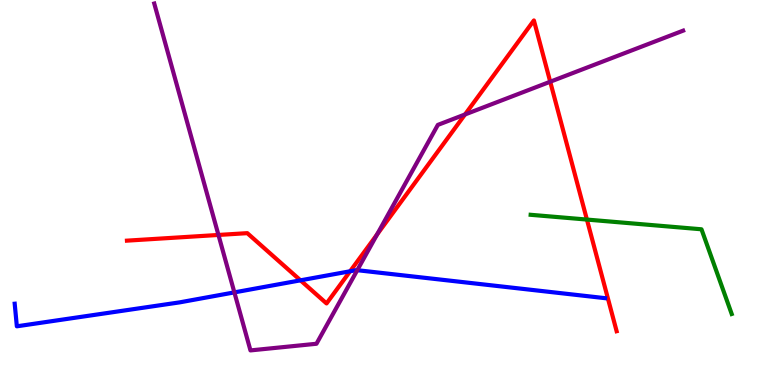[{'lines': ['blue', 'red'], 'intersections': [{'x': 3.88, 'y': 2.72}, {'x': 4.52, 'y': 2.95}]}, {'lines': ['green', 'red'], 'intersections': [{'x': 7.57, 'y': 4.3}]}, {'lines': ['purple', 'red'], 'intersections': [{'x': 2.82, 'y': 3.9}, {'x': 4.87, 'y': 3.91}, {'x': 6.0, 'y': 7.03}, {'x': 7.1, 'y': 7.88}]}, {'lines': ['blue', 'green'], 'intersections': []}, {'lines': ['blue', 'purple'], 'intersections': [{'x': 3.02, 'y': 2.41}, {'x': 4.61, 'y': 2.98}]}, {'lines': ['green', 'purple'], 'intersections': []}]